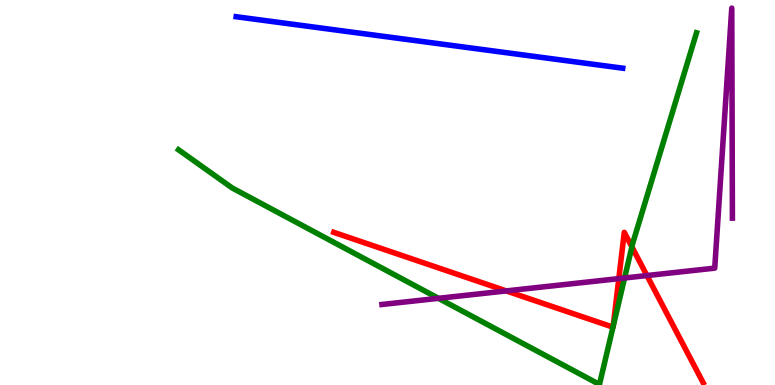[{'lines': ['blue', 'red'], 'intersections': []}, {'lines': ['green', 'red'], 'intersections': [{'x': 7.91, 'y': 1.5}, {'x': 7.91, 'y': 1.53}, {'x': 8.15, 'y': 3.59}]}, {'lines': ['purple', 'red'], 'intersections': [{'x': 6.53, 'y': 2.44}, {'x': 7.98, 'y': 2.76}, {'x': 8.35, 'y': 2.84}]}, {'lines': ['blue', 'green'], 'intersections': []}, {'lines': ['blue', 'purple'], 'intersections': []}, {'lines': ['green', 'purple'], 'intersections': [{'x': 5.66, 'y': 2.25}, {'x': 8.06, 'y': 2.78}]}]